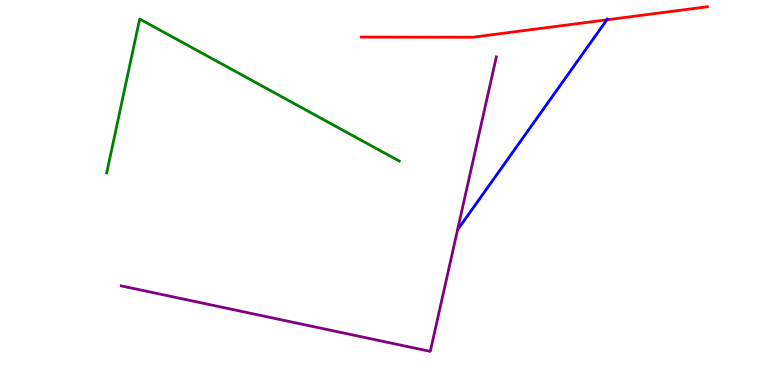[{'lines': ['blue', 'red'], 'intersections': [{'x': 7.83, 'y': 9.49}]}, {'lines': ['green', 'red'], 'intersections': []}, {'lines': ['purple', 'red'], 'intersections': []}, {'lines': ['blue', 'green'], 'intersections': []}, {'lines': ['blue', 'purple'], 'intersections': []}, {'lines': ['green', 'purple'], 'intersections': []}]